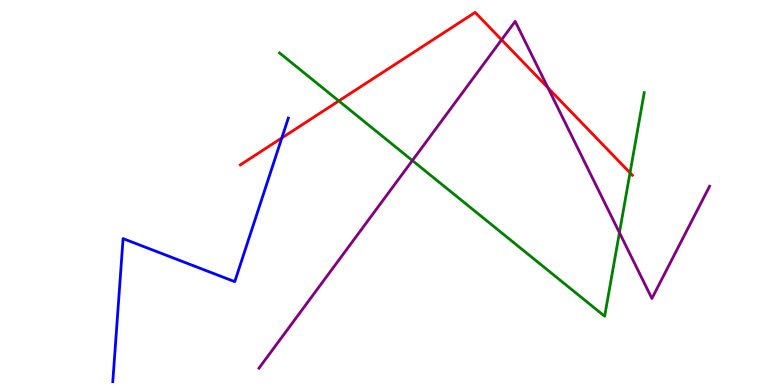[{'lines': ['blue', 'red'], 'intersections': [{'x': 3.64, 'y': 6.42}]}, {'lines': ['green', 'red'], 'intersections': [{'x': 4.37, 'y': 7.38}, {'x': 8.13, 'y': 5.51}]}, {'lines': ['purple', 'red'], 'intersections': [{'x': 6.47, 'y': 8.97}, {'x': 7.07, 'y': 7.72}]}, {'lines': ['blue', 'green'], 'intersections': []}, {'lines': ['blue', 'purple'], 'intersections': []}, {'lines': ['green', 'purple'], 'intersections': [{'x': 5.32, 'y': 5.83}, {'x': 7.99, 'y': 3.96}]}]